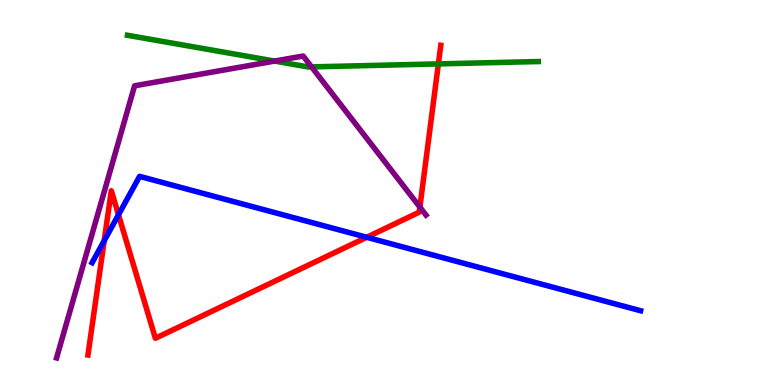[{'lines': ['blue', 'red'], 'intersections': [{'x': 1.34, 'y': 3.75}, {'x': 1.53, 'y': 4.42}, {'x': 4.73, 'y': 3.84}]}, {'lines': ['green', 'red'], 'intersections': [{'x': 5.66, 'y': 8.34}]}, {'lines': ['purple', 'red'], 'intersections': [{'x': 5.42, 'y': 4.62}]}, {'lines': ['blue', 'green'], 'intersections': []}, {'lines': ['blue', 'purple'], 'intersections': []}, {'lines': ['green', 'purple'], 'intersections': [{'x': 3.54, 'y': 8.41}, {'x': 4.02, 'y': 8.26}]}]